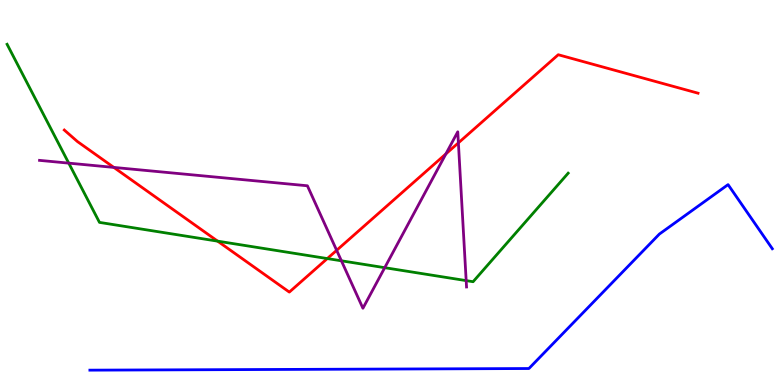[{'lines': ['blue', 'red'], 'intersections': []}, {'lines': ['green', 'red'], 'intersections': [{'x': 2.81, 'y': 3.74}, {'x': 4.22, 'y': 3.28}]}, {'lines': ['purple', 'red'], 'intersections': [{'x': 1.47, 'y': 5.65}, {'x': 4.34, 'y': 3.5}, {'x': 5.75, 'y': 6.0}, {'x': 5.91, 'y': 6.29}]}, {'lines': ['blue', 'green'], 'intersections': []}, {'lines': ['blue', 'purple'], 'intersections': []}, {'lines': ['green', 'purple'], 'intersections': [{'x': 0.887, 'y': 5.76}, {'x': 4.41, 'y': 3.23}, {'x': 4.96, 'y': 3.05}, {'x': 6.02, 'y': 2.71}]}]